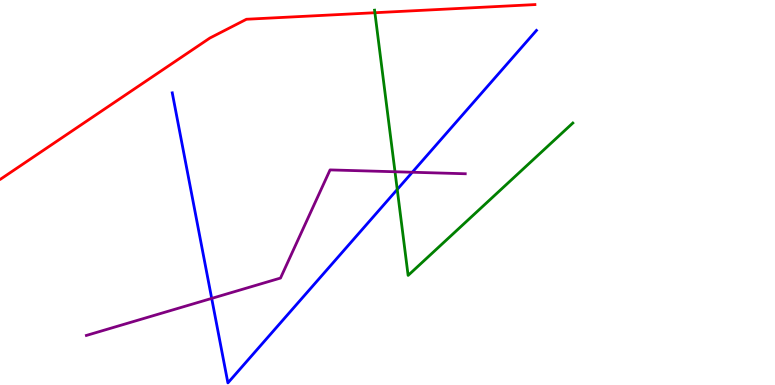[{'lines': ['blue', 'red'], 'intersections': []}, {'lines': ['green', 'red'], 'intersections': [{'x': 4.84, 'y': 9.67}]}, {'lines': ['purple', 'red'], 'intersections': []}, {'lines': ['blue', 'green'], 'intersections': [{'x': 5.13, 'y': 5.08}]}, {'lines': ['blue', 'purple'], 'intersections': [{'x': 2.73, 'y': 2.25}, {'x': 5.32, 'y': 5.53}]}, {'lines': ['green', 'purple'], 'intersections': [{'x': 5.1, 'y': 5.54}]}]